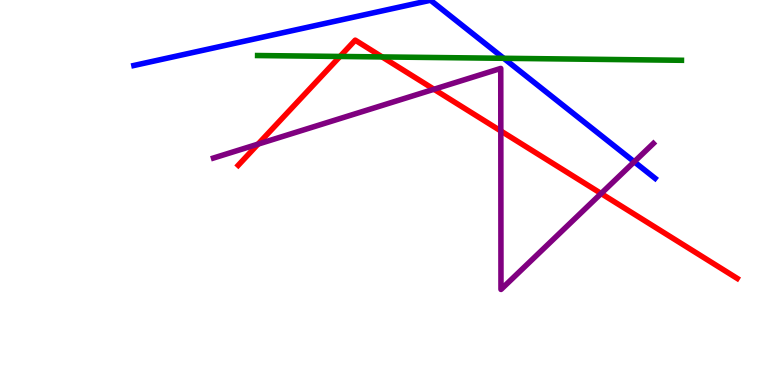[{'lines': ['blue', 'red'], 'intersections': []}, {'lines': ['green', 'red'], 'intersections': [{'x': 4.39, 'y': 8.53}, {'x': 4.93, 'y': 8.52}]}, {'lines': ['purple', 'red'], 'intersections': [{'x': 3.33, 'y': 6.26}, {'x': 5.6, 'y': 7.68}, {'x': 6.46, 'y': 6.6}, {'x': 7.76, 'y': 4.97}]}, {'lines': ['blue', 'green'], 'intersections': [{'x': 6.5, 'y': 8.49}]}, {'lines': ['blue', 'purple'], 'intersections': [{'x': 8.18, 'y': 5.8}]}, {'lines': ['green', 'purple'], 'intersections': []}]